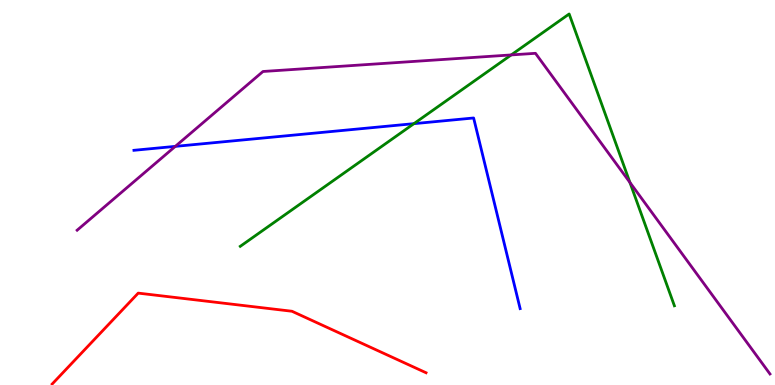[{'lines': ['blue', 'red'], 'intersections': []}, {'lines': ['green', 'red'], 'intersections': []}, {'lines': ['purple', 'red'], 'intersections': []}, {'lines': ['blue', 'green'], 'intersections': [{'x': 5.34, 'y': 6.79}]}, {'lines': ['blue', 'purple'], 'intersections': [{'x': 2.26, 'y': 6.2}]}, {'lines': ['green', 'purple'], 'intersections': [{'x': 6.6, 'y': 8.57}, {'x': 8.13, 'y': 5.26}]}]